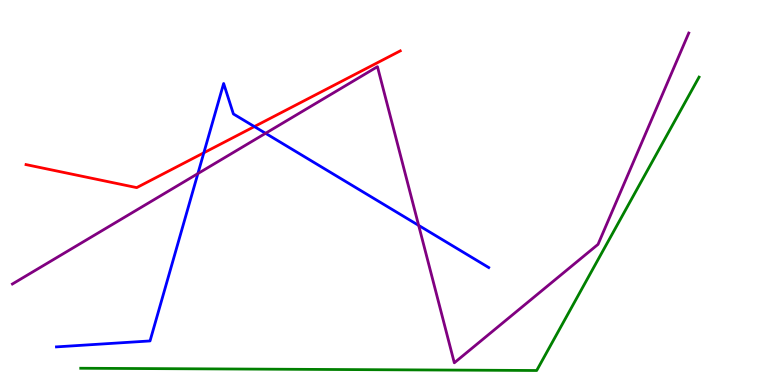[{'lines': ['blue', 'red'], 'intersections': [{'x': 2.63, 'y': 6.03}, {'x': 3.28, 'y': 6.71}]}, {'lines': ['green', 'red'], 'intersections': []}, {'lines': ['purple', 'red'], 'intersections': []}, {'lines': ['blue', 'green'], 'intersections': []}, {'lines': ['blue', 'purple'], 'intersections': [{'x': 2.55, 'y': 5.49}, {'x': 3.43, 'y': 6.54}, {'x': 5.4, 'y': 4.15}]}, {'lines': ['green', 'purple'], 'intersections': []}]